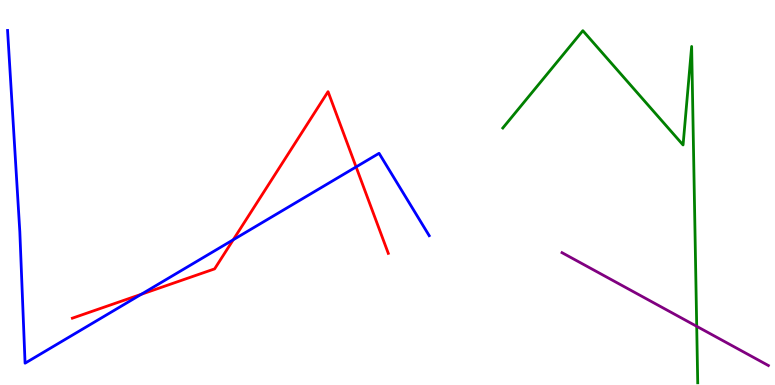[{'lines': ['blue', 'red'], 'intersections': [{'x': 1.82, 'y': 2.36}, {'x': 3.01, 'y': 3.77}, {'x': 4.59, 'y': 5.66}]}, {'lines': ['green', 'red'], 'intersections': []}, {'lines': ['purple', 'red'], 'intersections': []}, {'lines': ['blue', 'green'], 'intersections': []}, {'lines': ['blue', 'purple'], 'intersections': []}, {'lines': ['green', 'purple'], 'intersections': [{'x': 8.99, 'y': 1.52}]}]